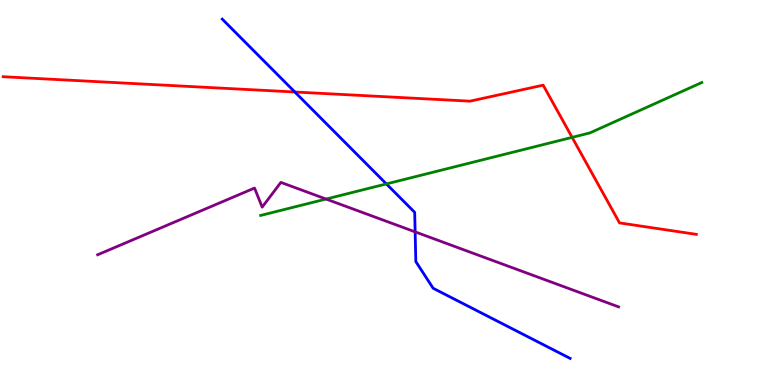[{'lines': ['blue', 'red'], 'intersections': [{'x': 3.8, 'y': 7.61}]}, {'lines': ['green', 'red'], 'intersections': [{'x': 7.38, 'y': 6.43}]}, {'lines': ['purple', 'red'], 'intersections': []}, {'lines': ['blue', 'green'], 'intersections': [{'x': 4.99, 'y': 5.22}]}, {'lines': ['blue', 'purple'], 'intersections': [{'x': 5.36, 'y': 3.98}]}, {'lines': ['green', 'purple'], 'intersections': [{'x': 4.21, 'y': 4.83}]}]